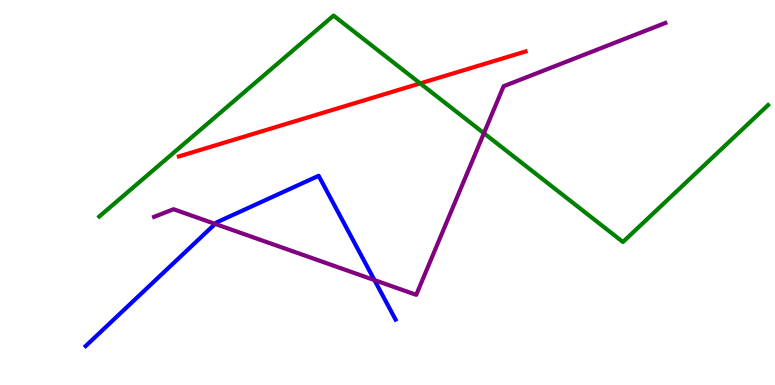[{'lines': ['blue', 'red'], 'intersections': []}, {'lines': ['green', 'red'], 'intersections': [{'x': 5.42, 'y': 7.83}]}, {'lines': ['purple', 'red'], 'intersections': []}, {'lines': ['blue', 'green'], 'intersections': []}, {'lines': ['blue', 'purple'], 'intersections': [{'x': 2.78, 'y': 4.18}, {'x': 4.83, 'y': 2.72}]}, {'lines': ['green', 'purple'], 'intersections': [{'x': 6.24, 'y': 6.54}]}]